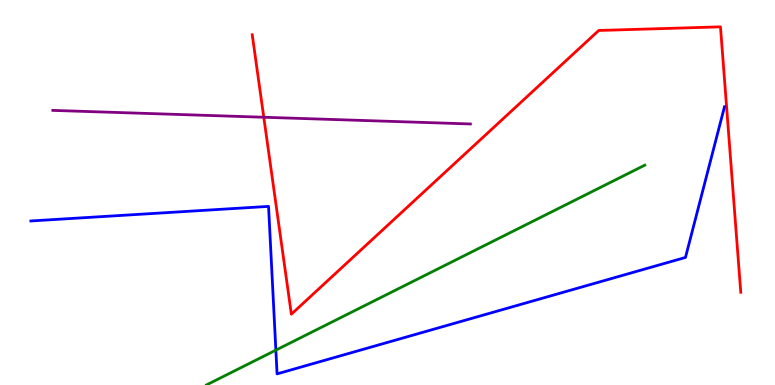[{'lines': ['blue', 'red'], 'intersections': []}, {'lines': ['green', 'red'], 'intersections': []}, {'lines': ['purple', 'red'], 'intersections': [{'x': 3.4, 'y': 6.95}]}, {'lines': ['blue', 'green'], 'intersections': [{'x': 3.56, 'y': 0.905}]}, {'lines': ['blue', 'purple'], 'intersections': []}, {'lines': ['green', 'purple'], 'intersections': []}]